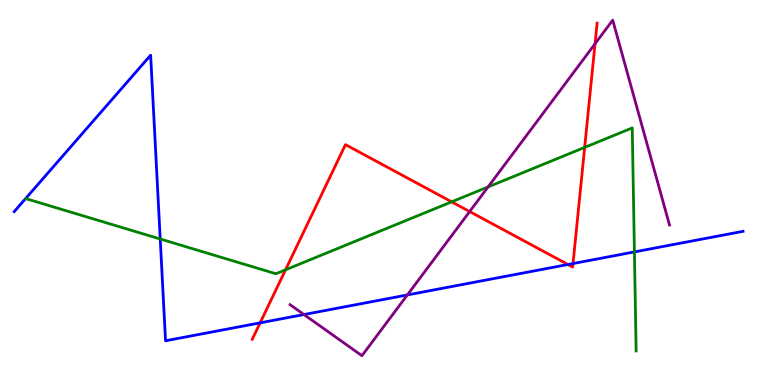[{'lines': ['blue', 'red'], 'intersections': [{'x': 3.36, 'y': 1.61}, {'x': 7.33, 'y': 3.13}, {'x': 7.39, 'y': 3.15}]}, {'lines': ['green', 'red'], 'intersections': [{'x': 3.68, 'y': 2.99}, {'x': 5.83, 'y': 4.76}, {'x': 7.54, 'y': 6.17}]}, {'lines': ['purple', 'red'], 'intersections': [{'x': 6.06, 'y': 4.51}, {'x': 7.68, 'y': 8.86}]}, {'lines': ['blue', 'green'], 'intersections': [{'x': 2.07, 'y': 3.79}, {'x': 8.19, 'y': 3.46}]}, {'lines': ['blue', 'purple'], 'intersections': [{'x': 3.92, 'y': 1.83}, {'x': 5.26, 'y': 2.34}]}, {'lines': ['green', 'purple'], 'intersections': [{'x': 6.3, 'y': 5.14}]}]